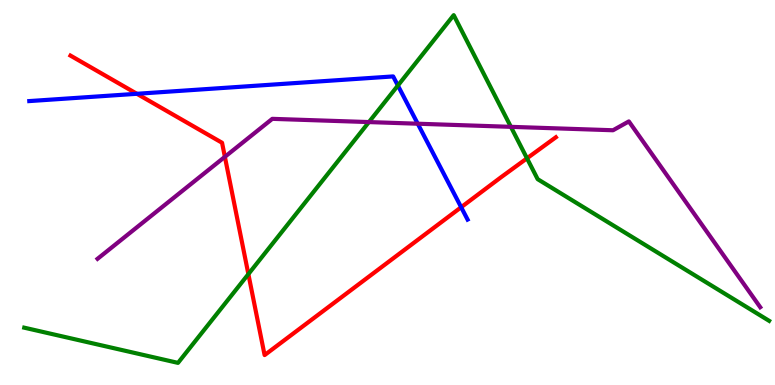[{'lines': ['blue', 'red'], 'intersections': [{'x': 1.77, 'y': 7.56}, {'x': 5.95, 'y': 4.62}]}, {'lines': ['green', 'red'], 'intersections': [{'x': 3.2, 'y': 2.88}, {'x': 6.8, 'y': 5.89}]}, {'lines': ['purple', 'red'], 'intersections': [{'x': 2.9, 'y': 5.93}]}, {'lines': ['blue', 'green'], 'intersections': [{'x': 5.13, 'y': 7.78}]}, {'lines': ['blue', 'purple'], 'intersections': [{'x': 5.39, 'y': 6.79}]}, {'lines': ['green', 'purple'], 'intersections': [{'x': 4.76, 'y': 6.83}, {'x': 6.59, 'y': 6.71}]}]